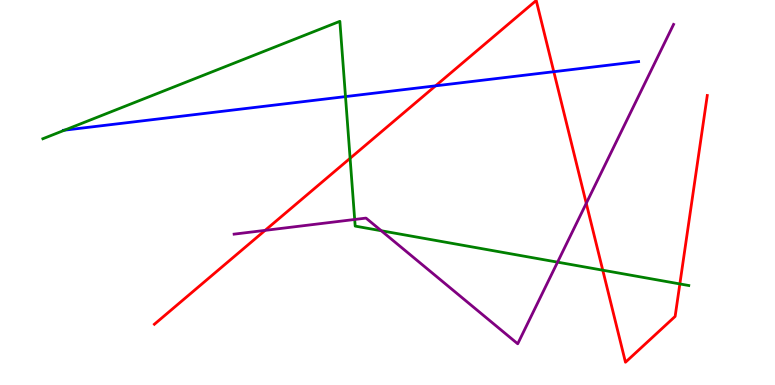[{'lines': ['blue', 'red'], 'intersections': [{'x': 5.62, 'y': 7.77}, {'x': 7.15, 'y': 8.14}]}, {'lines': ['green', 'red'], 'intersections': [{'x': 4.52, 'y': 5.89}, {'x': 7.78, 'y': 2.98}, {'x': 8.77, 'y': 2.63}]}, {'lines': ['purple', 'red'], 'intersections': [{'x': 3.42, 'y': 4.02}, {'x': 7.56, 'y': 4.72}]}, {'lines': ['blue', 'green'], 'intersections': [{'x': 0.833, 'y': 6.62}, {'x': 4.46, 'y': 7.49}]}, {'lines': ['blue', 'purple'], 'intersections': []}, {'lines': ['green', 'purple'], 'intersections': [{'x': 4.58, 'y': 4.3}, {'x': 4.92, 'y': 4.01}, {'x': 7.19, 'y': 3.19}]}]